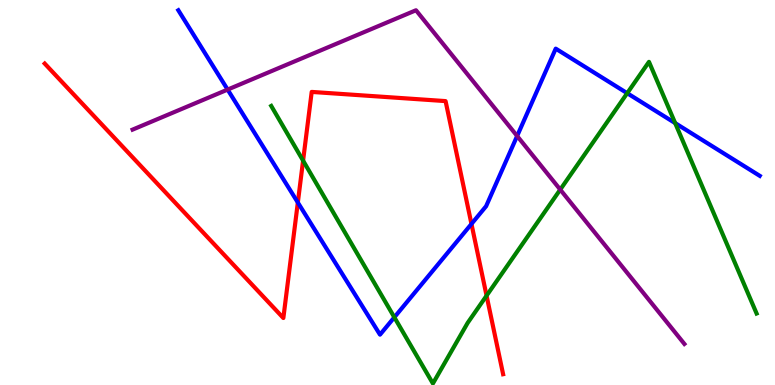[{'lines': ['blue', 'red'], 'intersections': [{'x': 3.84, 'y': 4.74}, {'x': 6.08, 'y': 4.18}]}, {'lines': ['green', 'red'], 'intersections': [{'x': 3.91, 'y': 5.83}, {'x': 6.28, 'y': 2.32}]}, {'lines': ['purple', 'red'], 'intersections': []}, {'lines': ['blue', 'green'], 'intersections': [{'x': 5.09, 'y': 1.76}, {'x': 8.09, 'y': 7.58}, {'x': 8.71, 'y': 6.8}]}, {'lines': ['blue', 'purple'], 'intersections': [{'x': 2.94, 'y': 7.67}, {'x': 6.67, 'y': 6.47}]}, {'lines': ['green', 'purple'], 'intersections': [{'x': 7.23, 'y': 5.08}]}]